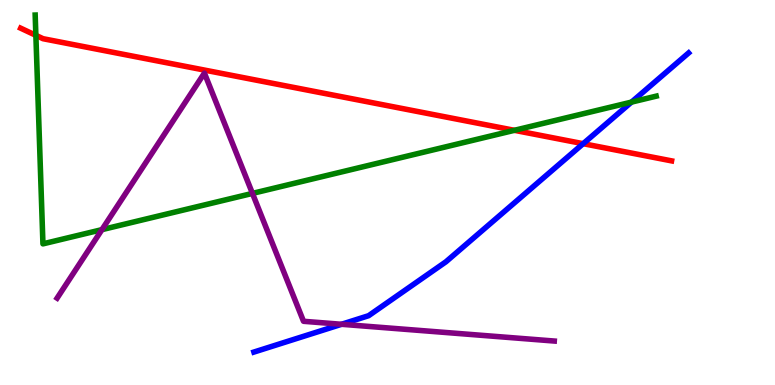[{'lines': ['blue', 'red'], 'intersections': [{'x': 7.52, 'y': 6.27}]}, {'lines': ['green', 'red'], 'intersections': [{'x': 0.463, 'y': 9.08}, {'x': 6.64, 'y': 6.62}]}, {'lines': ['purple', 'red'], 'intersections': []}, {'lines': ['blue', 'green'], 'intersections': [{'x': 8.15, 'y': 7.35}]}, {'lines': ['blue', 'purple'], 'intersections': [{'x': 4.41, 'y': 1.58}]}, {'lines': ['green', 'purple'], 'intersections': [{'x': 1.32, 'y': 4.04}, {'x': 3.26, 'y': 4.98}]}]